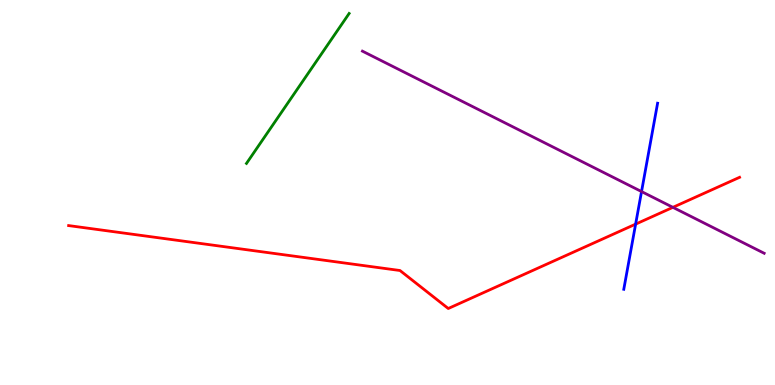[{'lines': ['blue', 'red'], 'intersections': [{'x': 8.2, 'y': 4.18}]}, {'lines': ['green', 'red'], 'intersections': []}, {'lines': ['purple', 'red'], 'intersections': [{'x': 8.68, 'y': 4.61}]}, {'lines': ['blue', 'green'], 'intersections': []}, {'lines': ['blue', 'purple'], 'intersections': [{'x': 8.28, 'y': 5.02}]}, {'lines': ['green', 'purple'], 'intersections': []}]